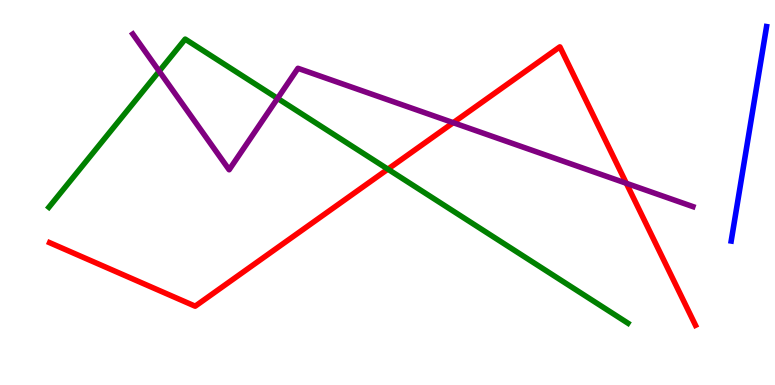[{'lines': ['blue', 'red'], 'intersections': []}, {'lines': ['green', 'red'], 'intersections': [{'x': 5.0, 'y': 5.61}]}, {'lines': ['purple', 'red'], 'intersections': [{'x': 5.85, 'y': 6.81}, {'x': 8.08, 'y': 5.24}]}, {'lines': ['blue', 'green'], 'intersections': []}, {'lines': ['blue', 'purple'], 'intersections': []}, {'lines': ['green', 'purple'], 'intersections': [{'x': 2.05, 'y': 8.15}, {'x': 3.58, 'y': 7.44}]}]